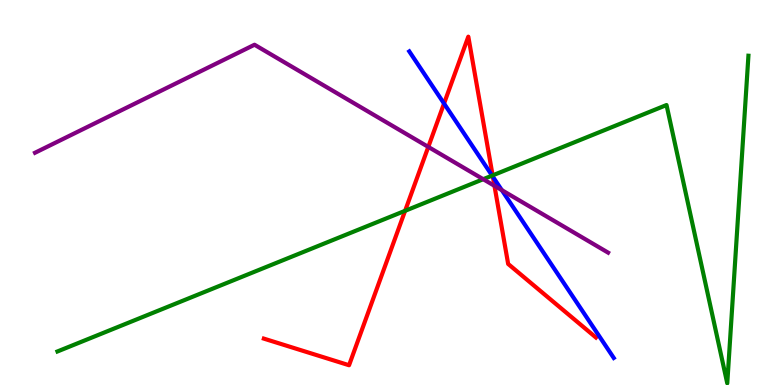[{'lines': ['blue', 'red'], 'intersections': [{'x': 5.73, 'y': 7.31}, {'x': 6.36, 'y': 5.41}]}, {'lines': ['green', 'red'], 'intersections': [{'x': 5.23, 'y': 4.52}, {'x': 6.36, 'y': 5.44}]}, {'lines': ['purple', 'red'], 'intersections': [{'x': 5.53, 'y': 6.18}, {'x': 6.38, 'y': 5.17}]}, {'lines': ['blue', 'green'], 'intersections': [{'x': 6.35, 'y': 5.44}]}, {'lines': ['blue', 'purple'], 'intersections': [{'x': 6.48, 'y': 5.06}]}, {'lines': ['green', 'purple'], 'intersections': [{'x': 6.24, 'y': 5.35}]}]